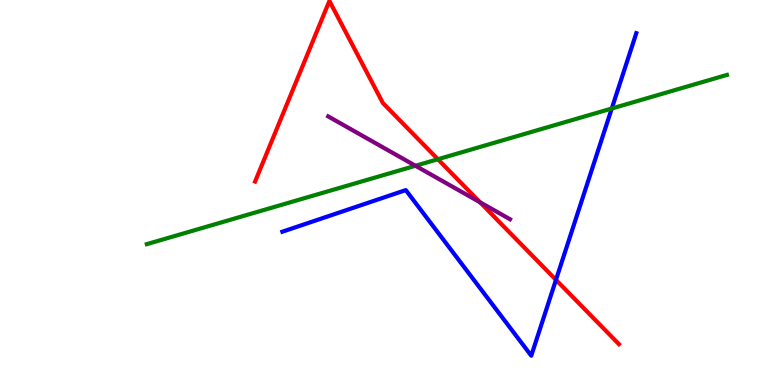[{'lines': ['blue', 'red'], 'intersections': [{'x': 7.17, 'y': 2.73}]}, {'lines': ['green', 'red'], 'intersections': [{'x': 5.65, 'y': 5.86}]}, {'lines': ['purple', 'red'], 'intersections': [{'x': 6.19, 'y': 4.75}]}, {'lines': ['blue', 'green'], 'intersections': [{'x': 7.89, 'y': 7.18}]}, {'lines': ['blue', 'purple'], 'intersections': []}, {'lines': ['green', 'purple'], 'intersections': [{'x': 5.36, 'y': 5.69}]}]